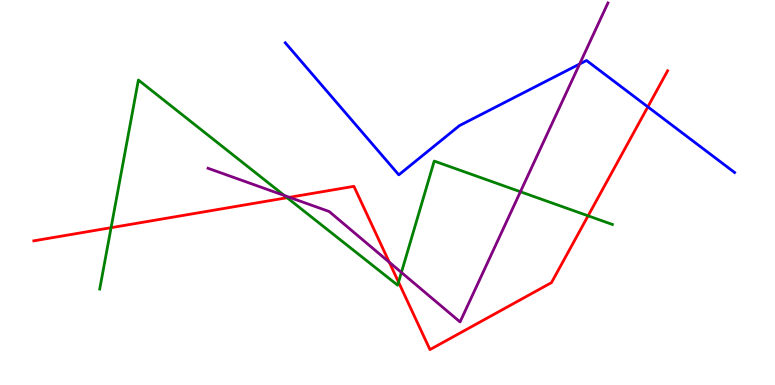[{'lines': ['blue', 'red'], 'intersections': [{'x': 8.36, 'y': 7.22}]}, {'lines': ['green', 'red'], 'intersections': [{'x': 1.43, 'y': 4.09}, {'x': 3.7, 'y': 4.86}, {'x': 5.14, 'y': 2.67}, {'x': 7.59, 'y': 4.39}]}, {'lines': ['purple', 'red'], 'intersections': [{'x': 3.73, 'y': 4.87}, {'x': 5.02, 'y': 3.19}]}, {'lines': ['blue', 'green'], 'intersections': []}, {'lines': ['blue', 'purple'], 'intersections': [{'x': 7.48, 'y': 8.34}]}, {'lines': ['green', 'purple'], 'intersections': [{'x': 3.67, 'y': 4.92}, {'x': 5.18, 'y': 2.92}, {'x': 6.72, 'y': 5.02}]}]